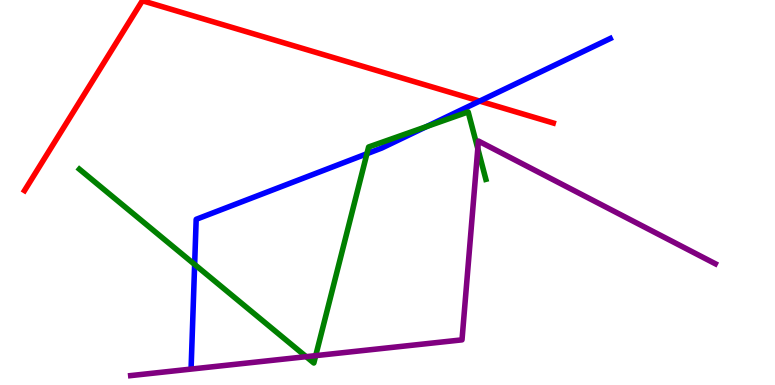[{'lines': ['blue', 'red'], 'intersections': [{'x': 6.19, 'y': 7.37}]}, {'lines': ['green', 'red'], 'intersections': []}, {'lines': ['purple', 'red'], 'intersections': []}, {'lines': ['blue', 'green'], 'intersections': [{'x': 2.51, 'y': 3.13}, {'x': 4.73, 'y': 6.01}, {'x': 5.5, 'y': 6.71}]}, {'lines': ['blue', 'purple'], 'intersections': []}, {'lines': ['green', 'purple'], 'intersections': [{'x': 3.95, 'y': 0.736}, {'x': 4.07, 'y': 0.763}, {'x': 6.17, 'y': 6.14}]}]